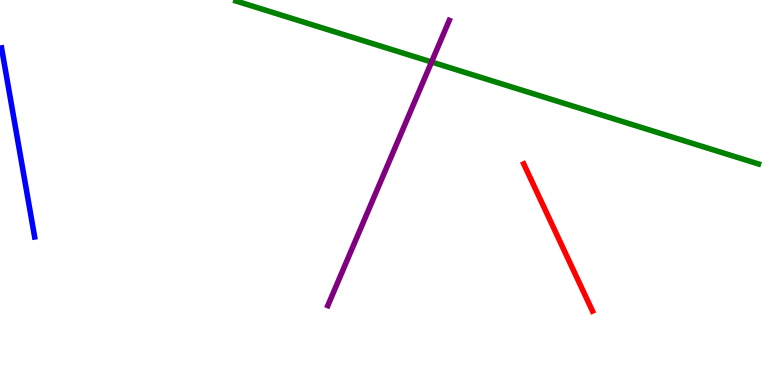[{'lines': ['blue', 'red'], 'intersections': []}, {'lines': ['green', 'red'], 'intersections': []}, {'lines': ['purple', 'red'], 'intersections': []}, {'lines': ['blue', 'green'], 'intersections': []}, {'lines': ['blue', 'purple'], 'intersections': []}, {'lines': ['green', 'purple'], 'intersections': [{'x': 5.57, 'y': 8.39}]}]